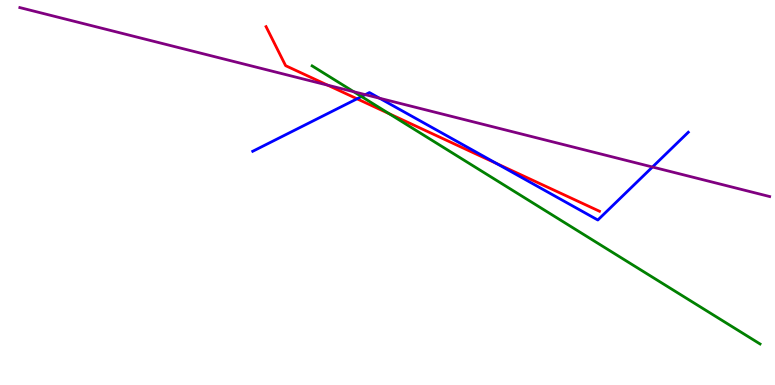[{'lines': ['blue', 'red'], 'intersections': [{'x': 4.61, 'y': 7.43}, {'x': 6.41, 'y': 5.75}]}, {'lines': ['green', 'red'], 'intersections': [{'x': 5.02, 'y': 7.05}]}, {'lines': ['purple', 'red'], 'intersections': [{'x': 4.23, 'y': 7.79}]}, {'lines': ['blue', 'green'], 'intersections': [{'x': 4.66, 'y': 7.49}]}, {'lines': ['blue', 'purple'], 'intersections': [{'x': 4.71, 'y': 7.54}, {'x': 4.9, 'y': 7.45}, {'x': 8.42, 'y': 5.66}]}, {'lines': ['green', 'purple'], 'intersections': [{'x': 4.56, 'y': 7.62}]}]